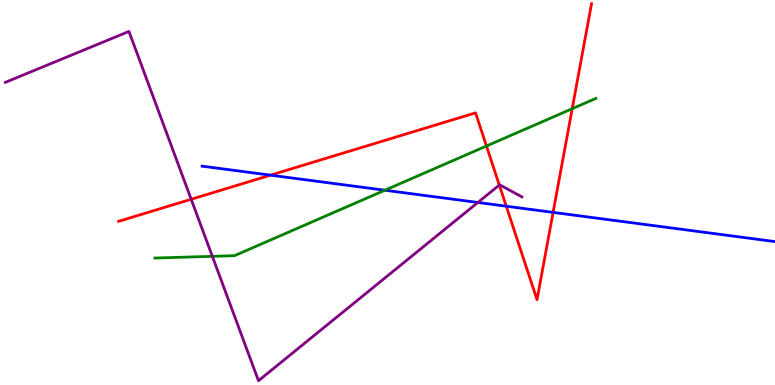[{'lines': ['blue', 'red'], 'intersections': [{'x': 3.49, 'y': 5.45}, {'x': 6.53, 'y': 4.64}, {'x': 7.14, 'y': 4.48}]}, {'lines': ['green', 'red'], 'intersections': [{'x': 6.28, 'y': 6.21}, {'x': 7.38, 'y': 7.18}]}, {'lines': ['purple', 'red'], 'intersections': [{'x': 2.47, 'y': 4.82}, {'x': 6.44, 'y': 5.19}]}, {'lines': ['blue', 'green'], 'intersections': [{'x': 4.97, 'y': 5.06}]}, {'lines': ['blue', 'purple'], 'intersections': [{'x': 6.17, 'y': 4.74}]}, {'lines': ['green', 'purple'], 'intersections': [{'x': 2.74, 'y': 3.34}]}]